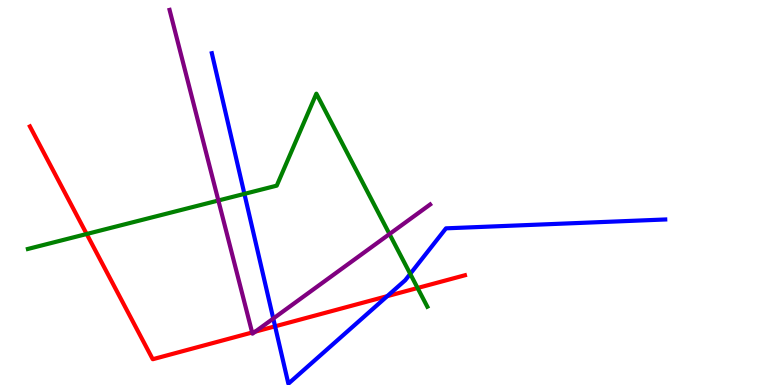[{'lines': ['blue', 'red'], 'intersections': [{'x': 3.55, 'y': 1.52}, {'x': 5.0, 'y': 2.31}]}, {'lines': ['green', 'red'], 'intersections': [{'x': 1.12, 'y': 3.92}, {'x': 5.39, 'y': 2.52}]}, {'lines': ['purple', 'red'], 'intersections': [{'x': 3.25, 'y': 1.36}, {'x': 3.29, 'y': 1.39}]}, {'lines': ['blue', 'green'], 'intersections': [{'x': 3.15, 'y': 4.96}, {'x': 5.29, 'y': 2.89}]}, {'lines': ['blue', 'purple'], 'intersections': [{'x': 3.53, 'y': 1.73}]}, {'lines': ['green', 'purple'], 'intersections': [{'x': 2.82, 'y': 4.79}, {'x': 5.03, 'y': 3.92}]}]